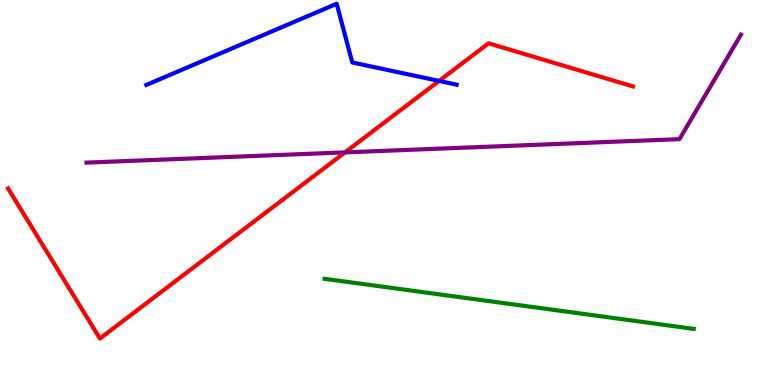[{'lines': ['blue', 'red'], 'intersections': [{'x': 5.67, 'y': 7.9}]}, {'lines': ['green', 'red'], 'intersections': []}, {'lines': ['purple', 'red'], 'intersections': [{'x': 4.45, 'y': 6.04}]}, {'lines': ['blue', 'green'], 'intersections': []}, {'lines': ['blue', 'purple'], 'intersections': []}, {'lines': ['green', 'purple'], 'intersections': []}]